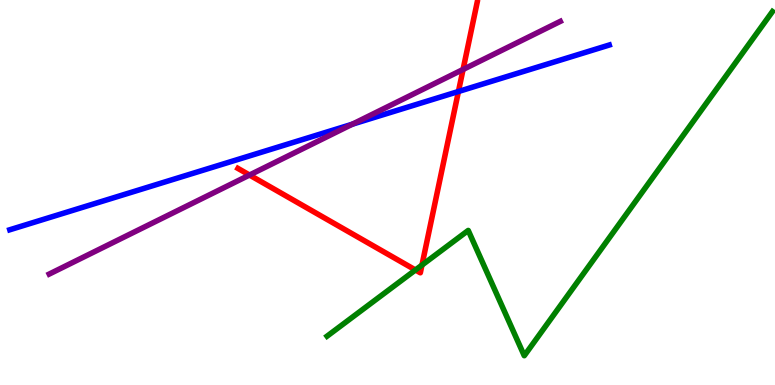[{'lines': ['blue', 'red'], 'intersections': [{'x': 5.92, 'y': 7.62}]}, {'lines': ['green', 'red'], 'intersections': [{'x': 5.36, 'y': 2.99}, {'x': 5.44, 'y': 3.11}]}, {'lines': ['purple', 'red'], 'intersections': [{'x': 3.22, 'y': 5.45}, {'x': 5.98, 'y': 8.2}]}, {'lines': ['blue', 'green'], 'intersections': []}, {'lines': ['blue', 'purple'], 'intersections': [{'x': 4.55, 'y': 6.77}]}, {'lines': ['green', 'purple'], 'intersections': []}]